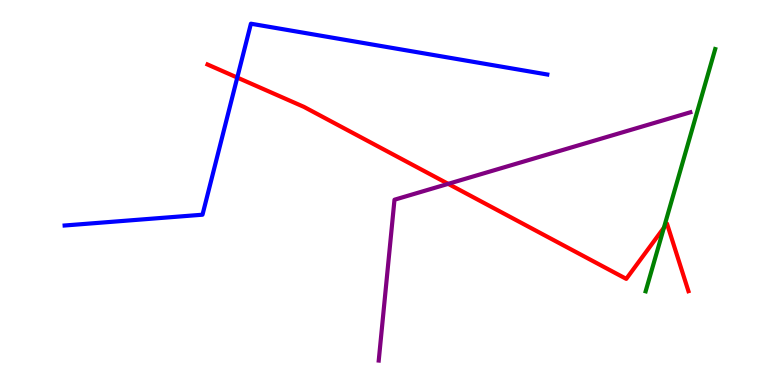[{'lines': ['blue', 'red'], 'intersections': [{'x': 3.06, 'y': 7.99}]}, {'lines': ['green', 'red'], 'intersections': [{'x': 8.57, 'y': 4.09}]}, {'lines': ['purple', 'red'], 'intersections': [{'x': 5.78, 'y': 5.22}]}, {'lines': ['blue', 'green'], 'intersections': []}, {'lines': ['blue', 'purple'], 'intersections': []}, {'lines': ['green', 'purple'], 'intersections': []}]